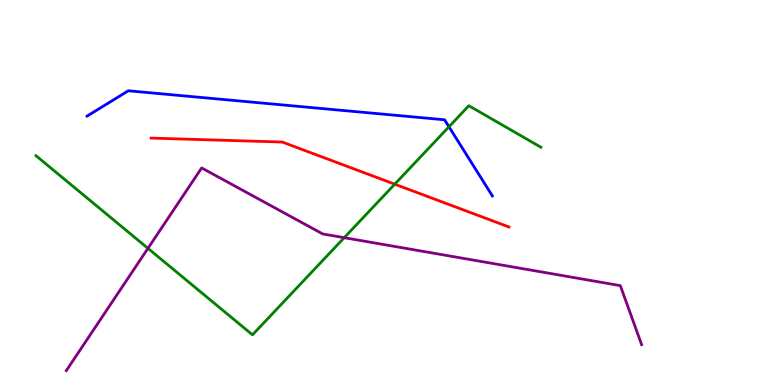[{'lines': ['blue', 'red'], 'intersections': []}, {'lines': ['green', 'red'], 'intersections': [{'x': 5.09, 'y': 5.22}]}, {'lines': ['purple', 'red'], 'intersections': []}, {'lines': ['blue', 'green'], 'intersections': [{'x': 5.79, 'y': 6.71}]}, {'lines': ['blue', 'purple'], 'intersections': []}, {'lines': ['green', 'purple'], 'intersections': [{'x': 1.91, 'y': 3.55}, {'x': 4.44, 'y': 3.83}]}]